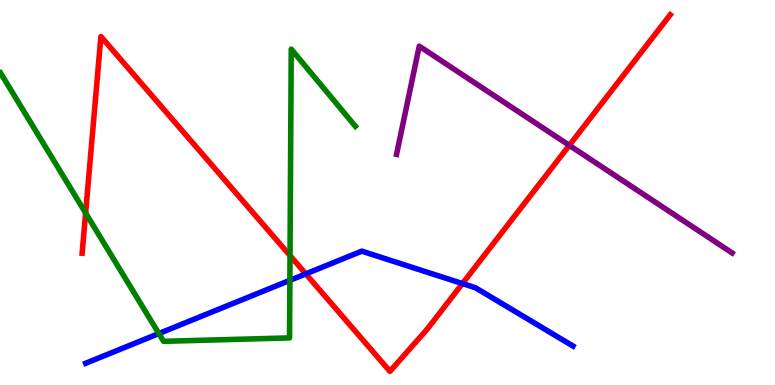[{'lines': ['blue', 'red'], 'intersections': [{'x': 3.95, 'y': 2.89}, {'x': 5.97, 'y': 2.63}]}, {'lines': ['green', 'red'], 'intersections': [{'x': 1.1, 'y': 4.47}, {'x': 3.74, 'y': 3.36}]}, {'lines': ['purple', 'red'], 'intersections': [{'x': 7.35, 'y': 6.23}]}, {'lines': ['blue', 'green'], 'intersections': [{'x': 2.05, 'y': 1.34}, {'x': 3.74, 'y': 2.72}]}, {'lines': ['blue', 'purple'], 'intersections': []}, {'lines': ['green', 'purple'], 'intersections': []}]